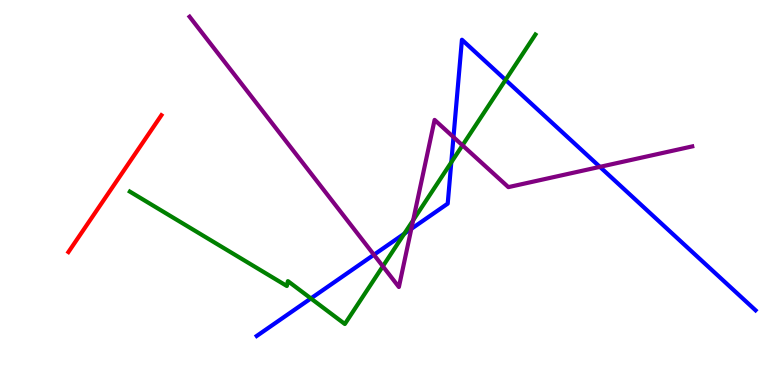[{'lines': ['blue', 'red'], 'intersections': []}, {'lines': ['green', 'red'], 'intersections': []}, {'lines': ['purple', 'red'], 'intersections': []}, {'lines': ['blue', 'green'], 'intersections': [{'x': 4.01, 'y': 2.25}, {'x': 5.22, 'y': 3.93}, {'x': 5.82, 'y': 5.78}, {'x': 6.52, 'y': 7.92}]}, {'lines': ['blue', 'purple'], 'intersections': [{'x': 4.82, 'y': 3.38}, {'x': 5.31, 'y': 4.06}, {'x': 5.85, 'y': 6.44}, {'x': 7.74, 'y': 5.67}]}, {'lines': ['green', 'purple'], 'intersections': [{'x': 4.94, 'y': 3.08}, {'x': 5.33, 'y': 4.28}, {'x': 5.97, 'y': 6.23}]}]